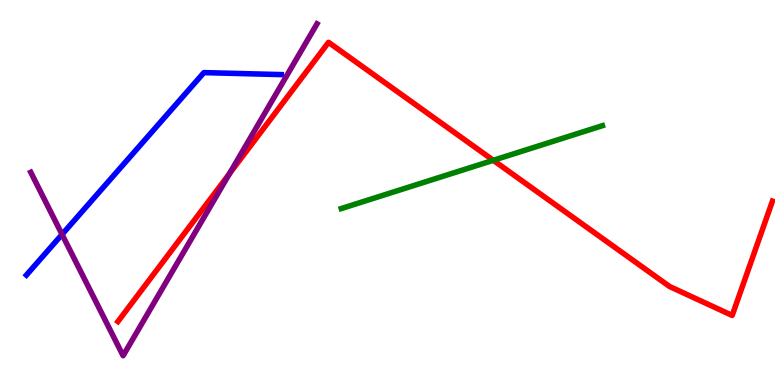[{'lines': ['blue', 'red'], 'intersections': []}, {'lines': ['green', 'red'], 'intersections': [{'x': 6.37, 'y': 5.84}]}, {'lines': ['purple', 'red'], 'intersections': [{'x': 2.96, 'y': 5.49}]}, {'lines': ['blue', 'green'], 'intersections': []}, {'lines': ['blue', 'purple'], 'intersections': [{'x': 0.801, 'y': 3.91}]}, {'lines': ['green', 'purple'], 'intersections': []}]